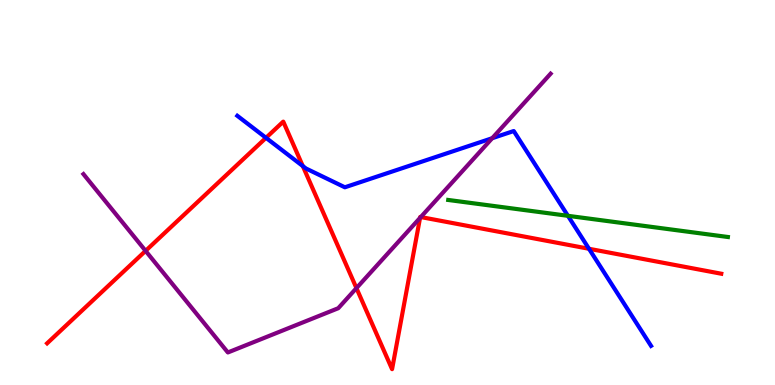[{'lines': ['blue', 'red'], 'intersections': [{'x': 3.43, 'y': 6.42}, {'x': 3.91, 'y': 5.69}, {'x': 7.6, 'y': 3.54}]}, {'lines': ['green', 'red'], 'intersections': []}, {'lines': ['purple', 'red'], 'intersections': [{'x': 1.88, 'y': 3.48}, {'x': 4.6, 'y': 2.52}, {'x': 5.42, 'y': 4.34}, {'x': 5.43, 'y': 4.36}]}, {'lines': ['blue', 'green'], 'intersections': [{'x': 7.33, 'y': 4.39}]}, {'lines': ['blue', 'purple'], 'intersections': [{'x': 6.35, 'y': 6.41}]}, {'lines': ['green', 'purple'], 'intersections': []}]